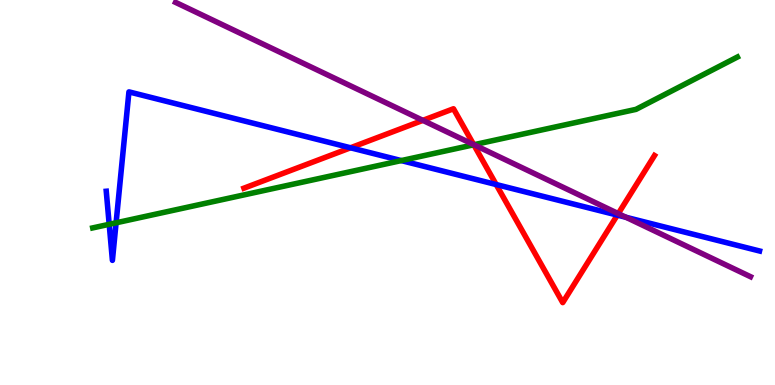[{'lines': ['blue', 'red'], 'intersections': [{'x': 4.52, 'y': 6.16}, {'x': 6.4, 'y': 5.21}, {'x': 7.97, 'y': 4.41}]}, {'lines': ['green', 'red'], 'intersections': [{'x': 6.11, 'y': 6.24}]}, {'lines': ['purple', 'red'], 'intersections': [{'x': 5.46, 'y': 6.87}, {'x': 6.11, 'y': 6.24}, {'x': 7.98, 'y': 4.45}]}, {'lines': ['blue', 'green'], 'intersections': [{'x': 1.41, 'y': 4.17}, {'x': 1.5, 'y': 4.21}, {'x': 5.18, 'y': 5.83}]}, {'lines': ['blue', 'purple'], 'intersections': [{'x': 8.08, 'y': 4.36}]}, {'lines': ['green', 'purple'], 'intersections': [{'x': 6.12, 'y': 6.24}]}]